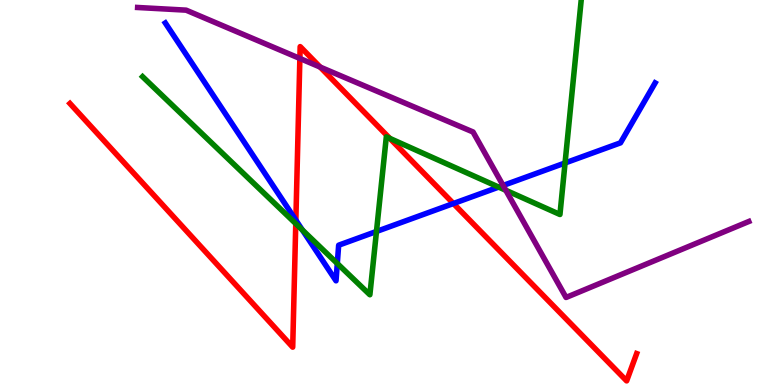[{'lines': ['blue', 'red'], 'intersections': [{'x': 3.82, 'y': 4.28}, {'x': 5.85, 'y': 4.71}]}, {'lines': ['green', 'red'], 'intersections': [{'x': 3.82, 'y': 4.19}, {'x': 5.03, 'y': 6.41}]}, {'lines': ['purple', 'red'], 'intersections': [{'x': 3.87, 'y': 8.48}, {'x': 4.13, 'y': 8.26}]}, {'lines': ['blue', 'green'], 'intersections': [{'x': 3.9, 'y': 4.03}, {'x': 4.35, 'y': 3.16}, {'x': 4.86, 'y': 3.99}, {'x': 6.43, 'y': 5.14}, {'x': 7.29, 'y': 5.77}]}, {'lines': ['blue', 'purple'], 'intersections': [{'x': 6.49, 'y': 5.18}]}, {'lines': ['green', 'purple'], 'intersections': [{'x': 6.53, 'y': 5.06}]}]